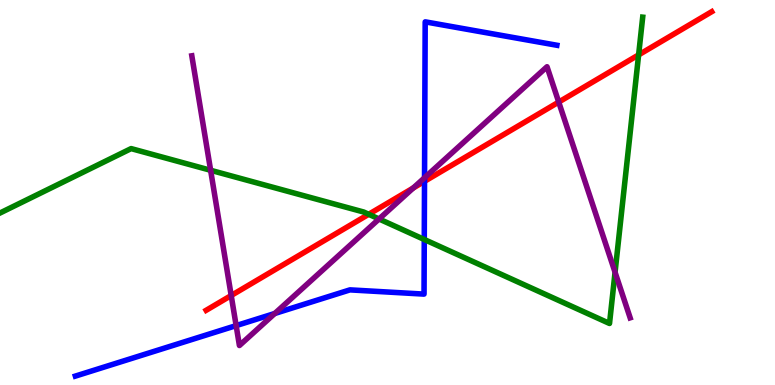[{'lines': ['blue', 'red'], 'intersections': [{'x': 5.48, 'y': 5.29}]}, {'lines': ['green', 'red'], 'intersections': [{'x': 4.76, 'y': 4.43}, {'x': 8.24, 'y': 8.57}]}, {'lines': ['purple', 'red'], 'intersections': [{'x': 2.98, 'y': 2.32}, {'x': 5.33, 'y': 5.12}, {'x': 7.21, 'y': 7.35}]}, {'lines': ['blue', 'green'], 'intersections': [{'x': 5.47, 'y': 3.78}]}, {'lines': ['blue', 'purple'], 'intersections': [{'x': 3.05, 'y': 1.54}, {'x': 3.55, 'y': 1.86}, {'x': 5.48, 'y': 5.38}]}, {'lines': ['green', 'purple'], 'intersections': [{'x': 2.72, 'y': 5.58}, {'x': 4.89, 'y': 4.31}, {'x': 7.94, 'y': 2.93}]}]